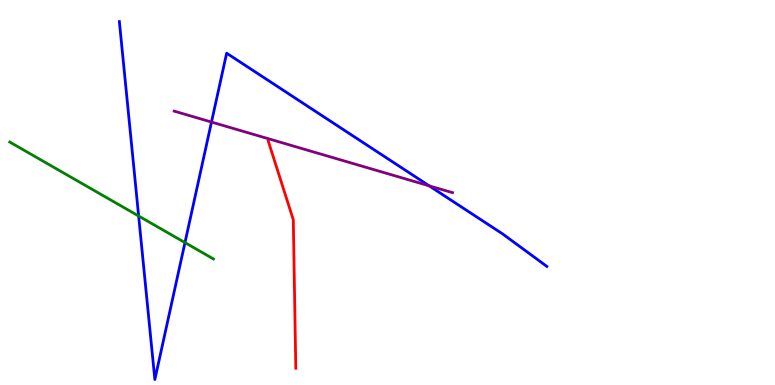[{'lines': ['blue', 'red'], 'intersections': []}, {'lines': ['green', 'red'], 'intersections': []}, {'lines': ['purple', 'red'], 'intersections': []}, {'lines': ['blue', 'green'], 'intersections': [{'x': 1.79, 'y': 4.39}, {'x': 2.39, 'y': 3.7}]}, {'lines': ['blue', 'purple'], 'intersections': [{'x': 2.73, 'y': 6.83}, {'x': 5.54, 'y': 5.17}]}, {'lines': ['green', 'purple'], 'intersections': []}]